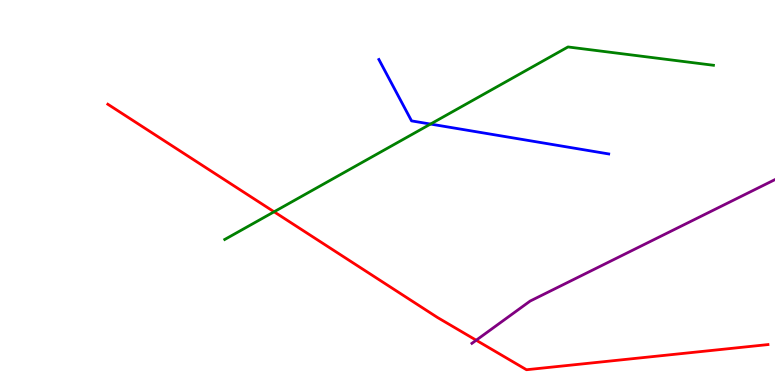[{'lines': ['blue', 'red'], 'intersections': []}, {'lines': ['green', 'red'], 'intersections': [{'x': 3.54, 'y': 4.5}]}, {'lines': ['purple', 'red'], 'intersections': [{'x': 6.14, 'y': 1.16}]}, {'lines': ['blue', 'green'], 'intersections': [{'x': 5.55, 'y': 6.78}]}, {'lines': ['blue', 'purple'], 'intersections': []}, {'lines': ['green', 'purple'], 'intersections': []}]